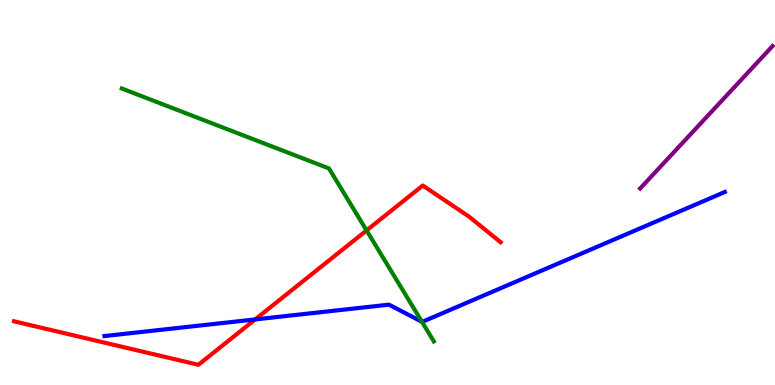[{'lines': ['blue', 'red'], 'intersections': [{'x': 3.29, 'y': 1.7}]}, {'lines': ['green', 'red'], 'intersections': [{'x': 4.73, 'y': 4.01}]}, {'lines': ['purple', 'red'], 'intersections': []}, {'lines': ['blue', 'green'], 'intersections': [{'x': 5.44, 'y': 1.64}]}, {'lines': ['blue', 'purple'], 'intersections': []}, {'lines': ['green', 'purple'], 'intersections': []}]